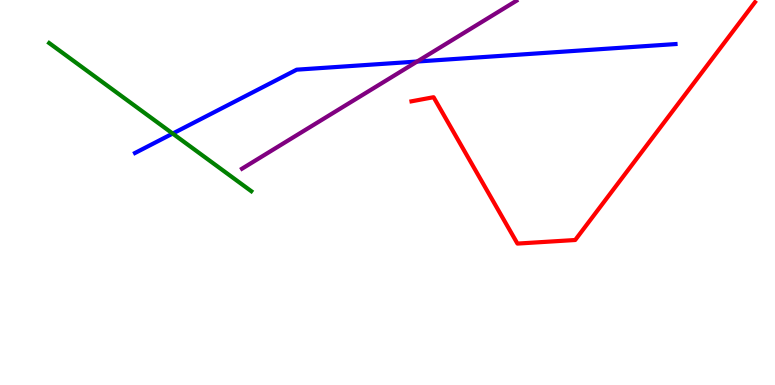[{'lines': ['blue', 'red'], 'intersections': []}, {'lines': ['green', 'red'], 'intersections': []}, {'lines': ['purple', 'red'], 'intersections': []}, {'lines': ['blue', 'green'], 'intersections': [{'x': 2.23, 'y': 6.53}]}, {'lines': ['blue', 'purple'], 'intersections': [{'x': 5.38, 'y': 8.4}]}, {'lines': ['green', 'purple'], 'intersections': []}]